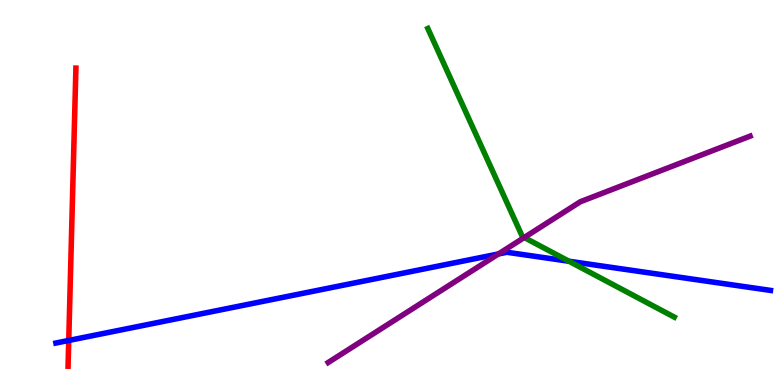[{'lines': ['blue', 'red'], 'intersections': [{'x': 0.887, 'y': 1.16}]}, {'lines': ['green', 'red'], 'intersections': []}, {'lines': ['purple', 'red'], 'intersections': []}, {'lines': ['blue', 'green'], 'intersections': [{'x': 7.34, 'y': 3.21}]}, {'lines': ['blue', 'purple'], 'intersections': [{'x': 6.43, 'y': 3.4}]}, {'lines': ['green', 'purple'], 'intersections': [{'x': 6.76, 'y': 3.83}]}]